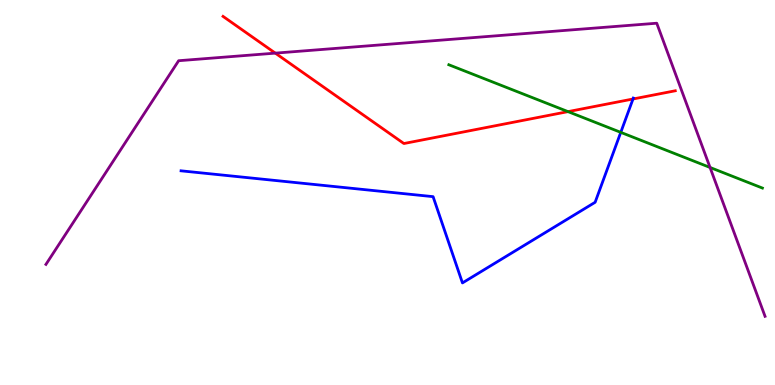[{'lines': ['blue', 'red'], 'intersections': [{'x': 8.17, 'y': 7.43}]}, {'lines': ['green', 'red'], 'intersections': [{'x': 7.33, 'y': 7.1}]}, {'lines': ['purple', 'red'], 'intersections': [{'x': 3.55, 'y': 8.62}]}, {'lines': ['blue', 'green'], 'intersections': [{'x': 8.01, 'y': 6.56}]}, {'lines': ['blue', 'purple'], 'intersections': []}, {'lines': ['green', 'purple'], 'intersections': [{'x': 9.16, 'y': 5.65}]}]